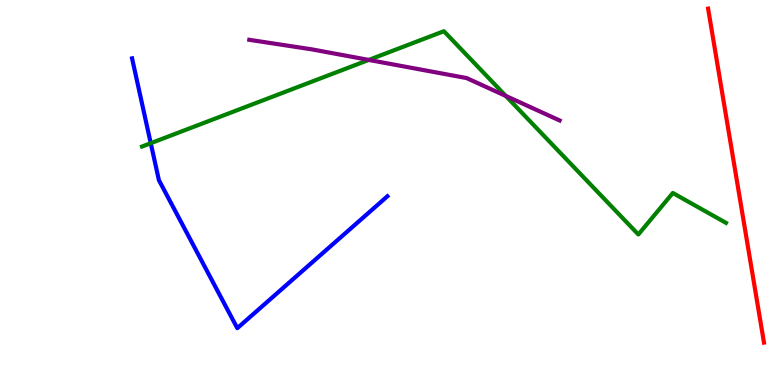[{'lines': ['blue', 'red'], 'intersections': []}, {'lines': ['green', 'red'], 'intersections': []}, {'lines': ['purple', 'red'], 'intersections': []}, {'lines': ['blue', 'green'], 'intersections': [{'x': 1.95, 'y': 6.28}]}, {'lines': ['blue', 'purple'], 'intersections': []}, {'lines': ['green', 'purple'], 'intersections': [{'x': 4.76, 'y': 8.44}, {'x': 6.53, 'y': 7.51}]}]